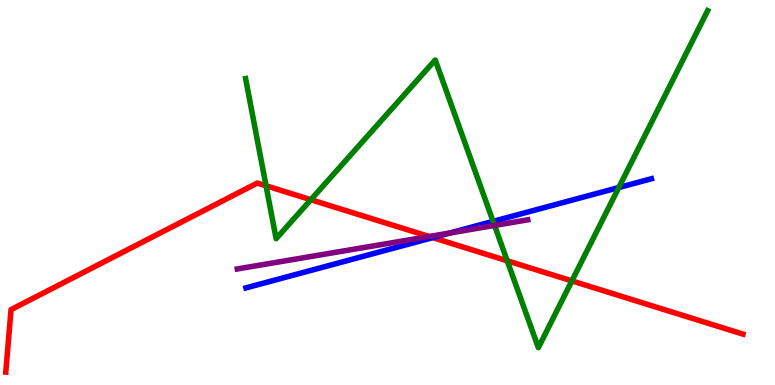[{'lines': ['blue', 'red'], 'intersections': [{'x': 5.58, 'y': 3.83}]}, {'lines': ['green', 'red'], 'intersections': [{'x': 3.43, 'y': 5.18}, {'x': 4.01, 'y': 4.81}, {'x': 6.54, 'y': 3.23}, {'x': 7.38, 'y': 2.7}]}, {'lines': ['purple', 'red'], 'intersections': [{'x': 5.54, 'y': 3.86}]}, {'lines': ['blue', 'green'], 'intersections': [{'x': 6.36, 'y': 4.25}, {'x': 7.98, 'y': 5.13}]}, {'lines': ['blue', 'purple'], 'intersections': [{'x': 5.81, 'y': 3.95}]}, {'lines': ['green', 'purple'], 'intersections': [{'x': 6.38, 'y': 4.14}]}]